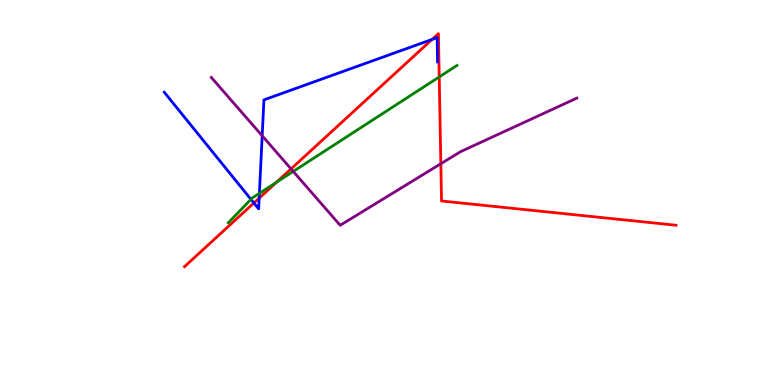[{'lines': ['blue', 'red'], 'intersections': [{'x': 3.28, 'y': 4.73}, {'x': 3.34, 'y': 4.85}, {'x': 5.58, 'y': 8.98}]}, {'lines': ['green', 'red'], 'intersections': [{'x': 3.57, 'y': 5.26}, {'x': 5.67, 'y': 8.0}]}, {'lines': ['purple', 'red'], 'intersections': [{'x': 3.76, 'y': 5.61}, {'x': 5.69, 'y': 5.75}]}, {'lines': ['blue', 'green'], 'intersections': [{'x': 3.24, 'y': 4.82}, {'x': 3.35, 'y': 4.98}]}, {'lines': ['blue', 'purple'], 'intersections': [{'x': 3.38, 'y': 6.47}]}, {'lines': ['green', 'purple'], 'intersections': [{'x': 3.78, 'y': 5.55}]}]